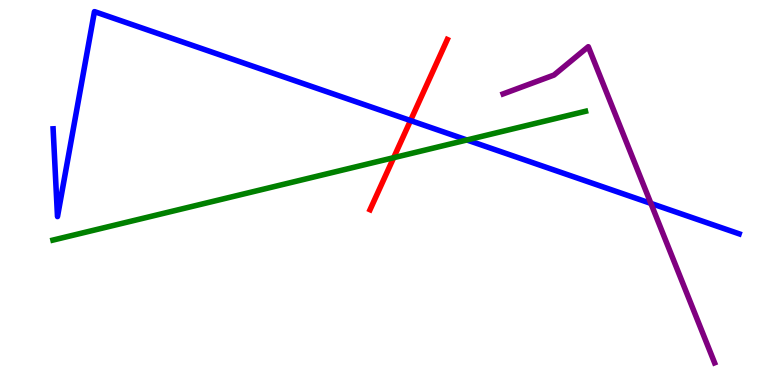[{'lines': ['blue', 'red'], 'intersections': [{'x': 5.3, 'y': 6.87}]}, {'lines': ['green', 'red'], 'intersections': [{'x': 5.08, 'y': 5.9}]}, {'lines': ['purple', 'red'], 'intersections': []}, {'lines': ['blue', 'green'], 'intersections': [{'x': 6.02, 'y': 6.36}]}, {'lines': ['blue', 'purple'], 'intersections': [{'x': 8.4, 'y': 4.72}]}, {'lines': ['green', 'purple'], 'intersections': []}]